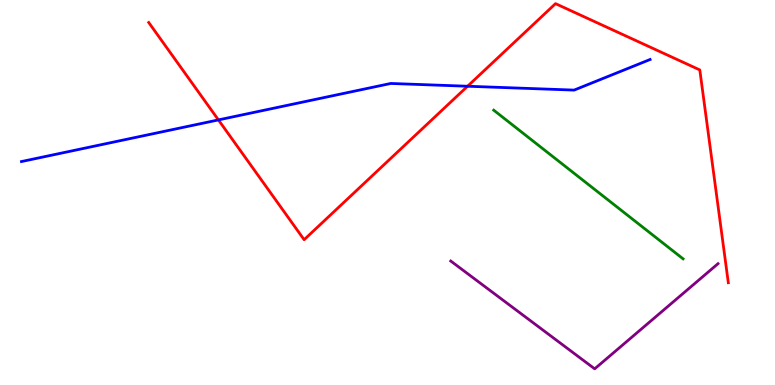[{'lines': ['blue', 'red'], 'intersections': [{'x': 2.82, 'y': 6.89}, {'x': 6.03, 'y': 7.76}]}, {'lines': ['green', 'red'], 'intersections': []}, {'lines': ['purple', 'red'], 'intersections': []}, {'lines': ['blue', 'green'], 'intersections': []}, {'lines': ['blue', 'purple'], 'intersections': []}, {'lines': ['green', 'purple'], 'intersections': []}]